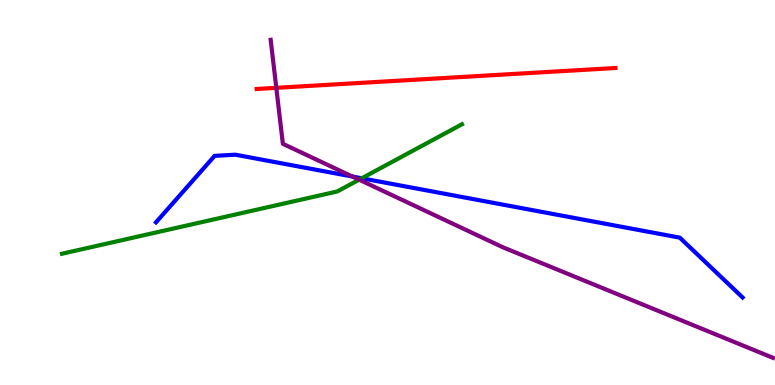[{'lines': ['blue', 'red'], 'intersections': []}, {'lines': ['green', 'red'], 'intersections': []}, {'lines': ['purple', 'red'], 'intersections': [{'x': 3.57, 'y': 7.72}]}, {'lines': ['blue', 'green'], 'intersections': [{'x': 4.67, 'y': 5.37}]}, {'lines': ['blue', 'purple'], 'intersections': [{'x': 4.55, 'y': 5.41}]}, {'lines': ['green', 'purple'], 'intersections': [{'x': 4.63, 'y': 5.33}]}]